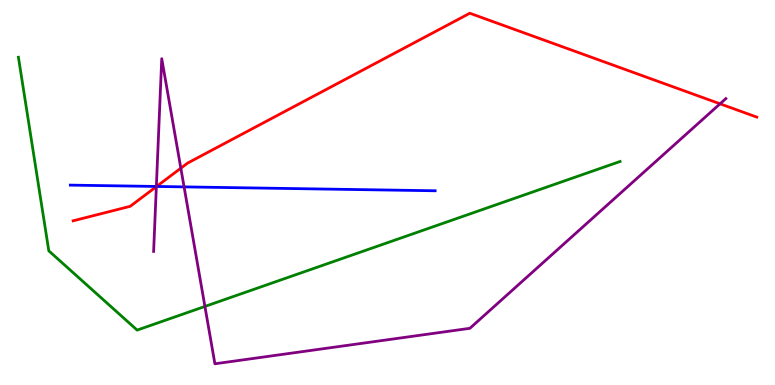[{'lines': ['blue', 'red'], 'intersections': [{'x': 2.02, 'y': 5.16}]}, {'lines': ['green', 'red'], 'intersections': []}, {'lines': ['purple', 'red'], 'intersections': [{'x': 2.02, 'y': 5.15}, {'x': 2.33, 'y': 5.63}, {'x': 9.29, 'y': 7.3}]}, {'lines': ['blue', 'green'], 'intersections': []}, {'lines': ['blue', 'purple'], 'intersections': [{'x': 2.02, 'y': 5.16}, {'x': 2.38, 'y': 5.15}]}, {'lines': ['green', 'purple'], 'intersections': [{'x': 2.64, 'y': 2.04}]}]